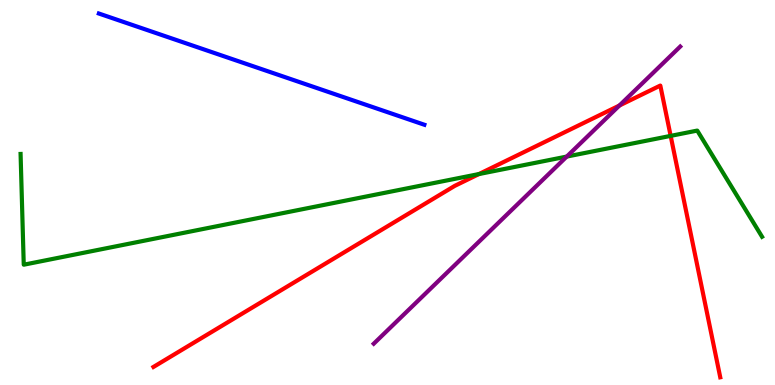[{'lines': ['blue', 'red'], 'intersections': []}, {'lines': ['green', 'red'], 'intersections': [{'x': 6.18, 'y': 5.48}, {'x': 8.65, 'y': 6.47}]}, {'lines': ['purple', 'red'], 'intersections': [{'x': 7.99, 'y': 7.26}]}, {'lines': ['blue', 'green'], 'intersections': []}, {'lines': ['blue', 'purple'], 'intersections': []}, {'lines': ['green', 'purple'], 'intersections': [{'x': 7.31, 'y': 5.93}]}]